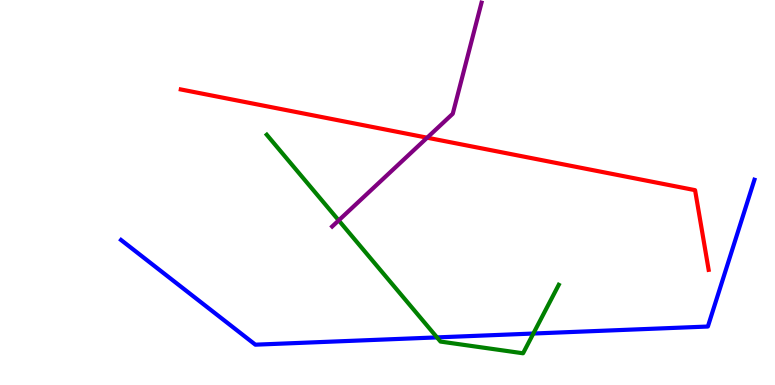[{'lines': ['blue', 'red'], 'intersections': []}, {'lines': ['green', 'red'], 'intersections': []}, {'lines': ['purple', 'red'], 'intersections': [{'x': 5.51, 'y': 6.42}]}, {'lines': ['blue', 'green'], 'intersections': [{'x': 5.64, 'y': 1.24}, {'x': 6.88, 'y': 1.34}]}, {'lines': ['blue', 'purple'], 'intersections': []}, {'lines': ['green', 'purple'], 'intersections': [{'x': 4.37, 'y': 4.28}]}]